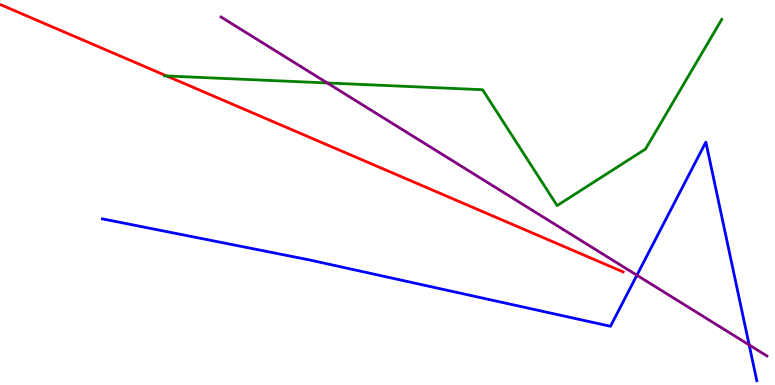[{'lines': ['blue', 'red'], 'intersections': []}, {'lines': ['green', 'red'], 'intersections': [{'x': 2.15, 'y': 8.03}]}, {'lines': ['purple', 'red'], 'intersections': []}, {'lines': ['blue', 'green'], 'intersections': []}, {'lines': ['blue', 'purple'], 'intersections': [{'x': 8.22, 'y': 2.85}, {'x': 9.67, 'y': 1.04}]}, {'lines': ['green', 'purple'], 'intersections': [{'x': 4.22, 'y': 7.85}]}]